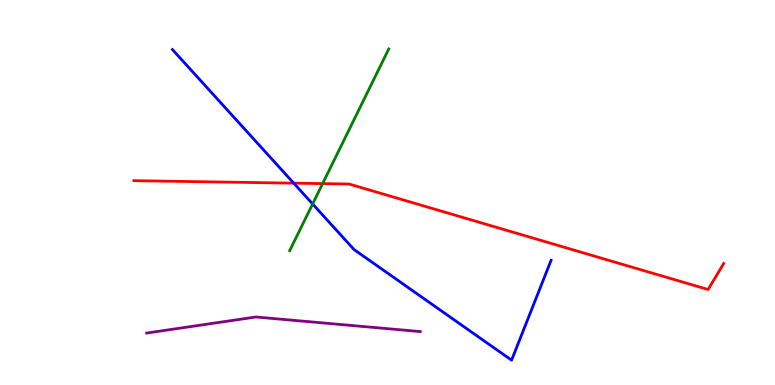[{'lines': ['blue', 'red'], 'intersections': [{'x': 3.79, 'y': 5.24}]}, {'lines': ['green', 'red'], 'intersections': [{'x': 4.16, 'y': 5.23}]}, {'lines': ['purple', 'red'], 'intersections': []}, {'lines': ['blue', 'green'], 'intersections': [{'x': 4.03, 'y': 4.7}]}, {'lines': ['blue', 'purple'], 'intersections': []}, {'lines': ['green', 'purple'], 'intersections': []}]